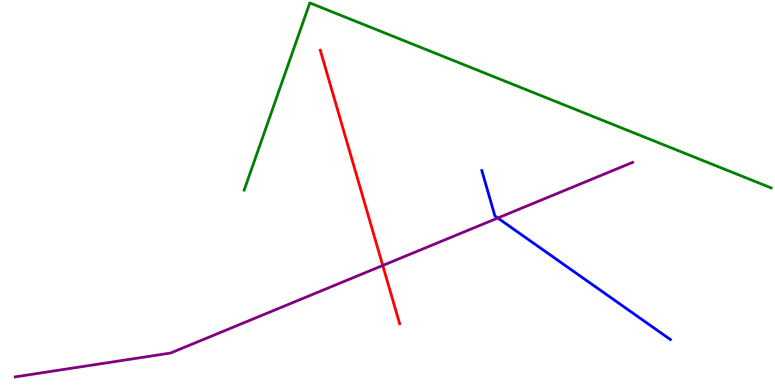[{'lines': ['blue', 'red'], 'intersections': []}, {'lines': ['green', 'red'], 'intersections': []}, {'lines': ['purple', 'red'], 'intersections': [{'x': 4.94, 'y': 3.1}]}, {'lines': ['blue', 'green'], 'intersections': []}, {'lines': ['blue', 'purple'], 'intersections': [{'x': 6.42, 'y': 4.34}]}, {'lines': ['green', 'purple'], 'intersections': []}]